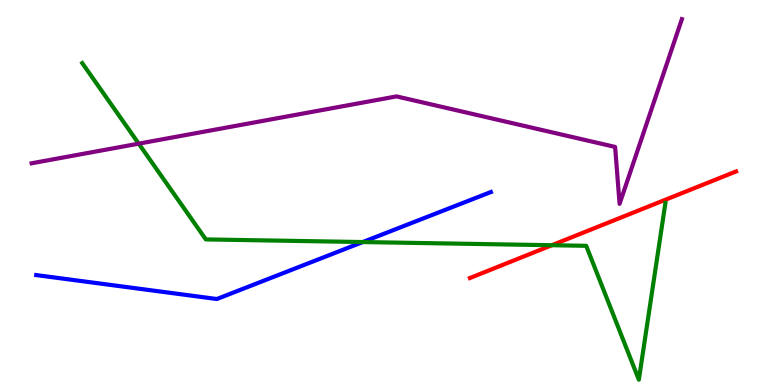[{'lines': ['blue', 'red'], 'intersections': []}, {'lines': ['green', 'red'], 'intersections': [{'x': 7.12, 'y': 3.63}]}, {'lines': ['purple', 'red'], 'intersections': []}, {'lines': ['blue', 'green'], 'intersections': [{'x': 4.68, 'y': 3.71}]}, {'lines': ['blue', 'purple'], 'intersections': []}, {'lines': ['green', 'purple'], 'intersections': [{'x': 1.79, 'y': 6.27}]}]